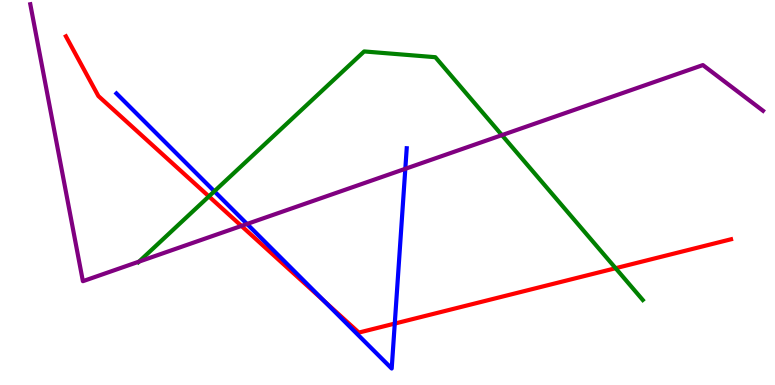[{'lines': ['blue', 'red'], 'intersections': [{'x': 4.19, 'y': 2.17}, {'x': 5.09, 'y': 1.6}]}, {'lines': ['green', 'red'], 'intersections': [{'x': 2.7, 'y': 4.9}, {'x': 7.94, 'y': 3.03}]}, {'lines': ['purple', 'red'], 'intersections': [{'x': 3.12, 'y': 4.13}]}, {'lines': ['blue', 'green'], 'intersections': [{'x': 2.77, 'y': 5.03}]}, {'lines': ['blue', 'purple'], 'intersections': [{'x': 3.19, 'y': 4.18}, {'x': 5.23, 'y': 5.62}]}, {'lines': ['green', 'purple'], 'intersections': [{'x': 1.79, 'y': 3.2}, {'x': 6.48, 'y': 6.49}]}]